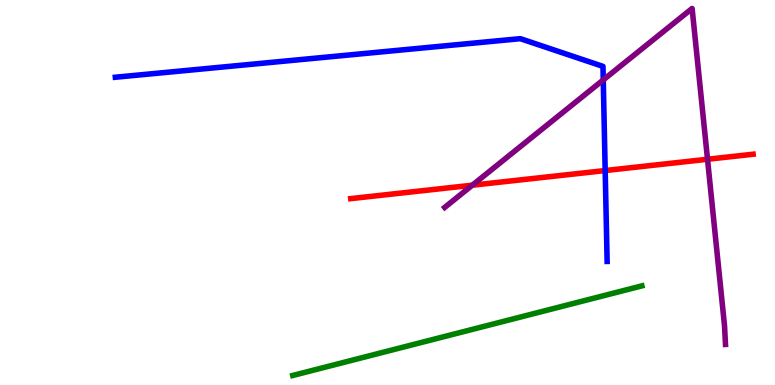[{'lines': ['blue', 'red'], 'intersections': [{'x': 7.81, 'y': 5.57}]}, {'lines': ['green', 'red'], 'intersections': []}, {'lines': ['purple', 'red'], 'intersections': [{'x': 6.09, 'y': 5.19}, {'x': 9.13, 'y': 5.86}]}, {'lines': ['blue', 'green'], 'intersections': []}, {'lines': ['blue', 'purple'], 'intersections': [{'x': 7.78, 'y': 7.92}]}, {'lines': ['green', 'purple'], 'intersections': []}]